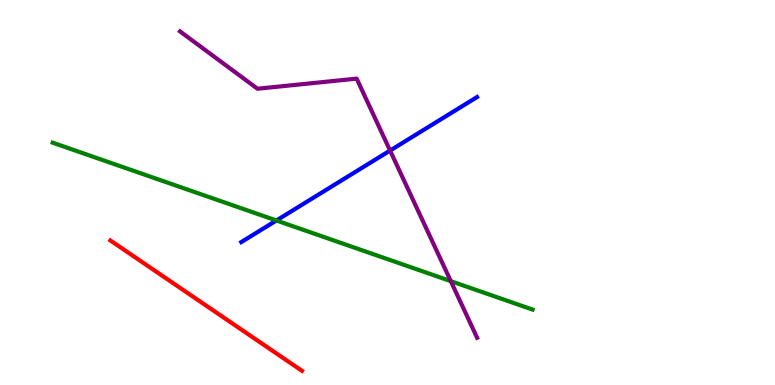[{'lines': ['blue', 'red'], 'intersections': []}, {'lines': ['green', 'red'], 'intersections': []}, {'lines': ['purple', 'red'], 'intersections': []}, {'lines': ['blue', 'green'], 'intersections': [{'x': 3.57, 'y': 4.27}]}, {'lines': ['blue', 'purple'], 'intersections': [{'x': 5.03, 'y': 6.09}]}, {'lines': ['green', 'purple'], 'intersections': [{'x': 5.82, 'y': 2.7}]}]